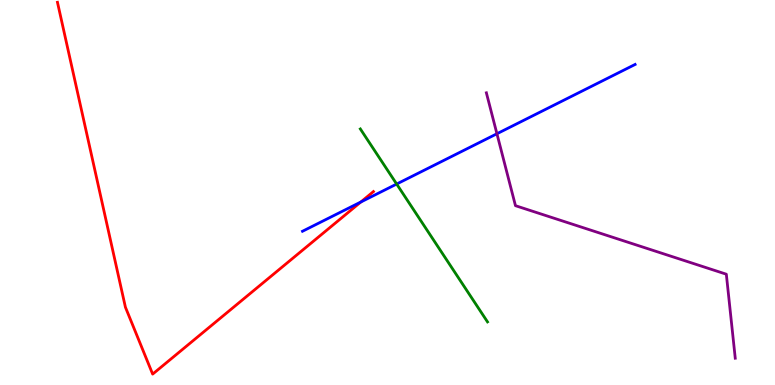[{'lines': ['blue', 'red'], 'intersections': [{'x': 4.66, 'y': 4.75}]}, {'lines': ['green', 'red'], 'intersections': []}, {'lines': ['purple', 'red'], 'intersections': []}, {'lines': ['blue', 'green'], 'intersections': [{'x': 5.12, 'y': 5.22}]}, {'lines': ['blue', 'purple'], 'intersections': [{'x': 6.41, 'y': 6.53}]}, {'lines': ['green', 'purple'], 'intersections': []}]